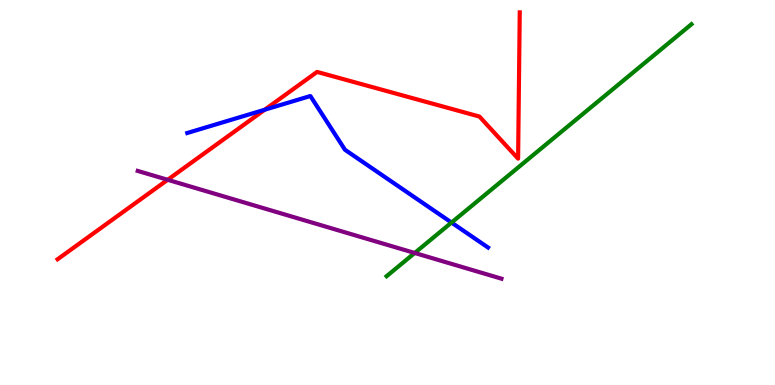[{'lines': ['blue', 'red'], 'intersections': [{'x': 3.42, 'y': 7.15}]}, {'lines': ['green', 'red'], 'intersections': []}, {'lines': ['purple', 'red'], 'intersections': [{'x': 2.16, 'y': 5.33}]}, {'lines': ['blue', 'green'], 'intersections': [{'x': 5.83, 'y': 4.22}]}, {'lines': ['blue', 'purple'], 'intersections': []}, {'lines': ['green', 'purple'], 'intersections': [{'x': 5.35, 'y': 3.43}]}]